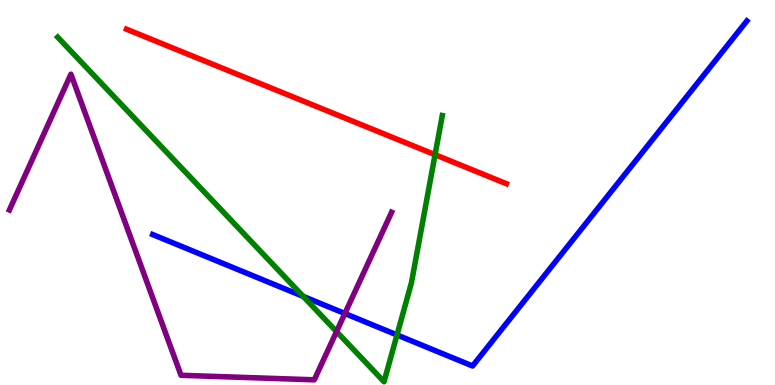[{'lines': ['blue', 'red'], 'intersections': []}, {'lines': ['green', 'red'], 'intersections': [{'x': 5.61, 'y': 5.98}]}, {'lines': ['purple', 'red'], 'intersections': []}, {'lines': ['blue', 'green'], 'intersections': [{'x': 3.91, 'y': 2.3}, {'x': 5.12, 'y': 1.3}]}, {'lines': ['blue', 'purple'], 'intersections': [{'x': 4.45, 'y': 1.86}]}, {'lines': ['green', 'purple'], 'intersections': [{'x': 4.34, 'y': 1.39}]}]